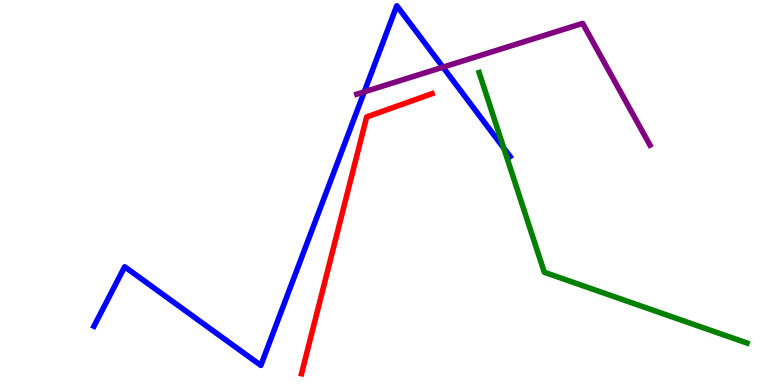[{'lines': ['blue', 'red'], 'intersections': []}, {'lines': ['green', 'red'], 'intersections': []}, {'lines': ['purple', 'red'], 'intersections': []}, {'lines': ['blue', 'green'], 'intersections': [{'x': 6.5, 'y': 6.15}]}, {'lines': ['blue', 'purple'], 'intersections': [{'x': 4.7, 'y': 7.61}, {'x': 5.72, 'y': 8.26}]}, {'lines': ['green', 'purple'], 'intersections': []}]